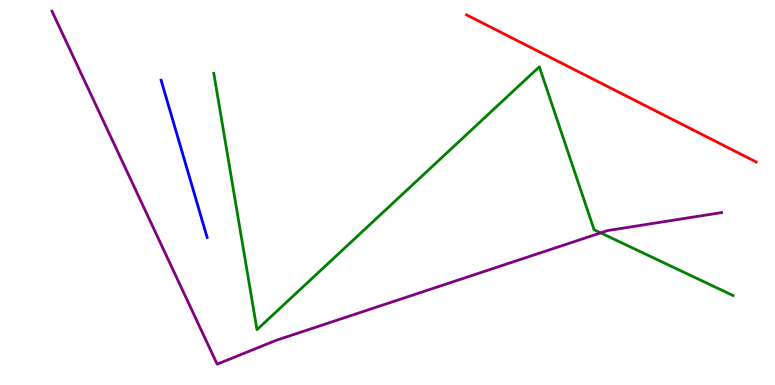[{'lines': ['blue', 'red'], 'intersections': []}, {'lines': ['green', 'red'], 'intersections': []}, {'lines': ['purple', 'red'], 'intersections': []}, {'lines': ['blue', 'green'], 'intersections': []}, {'lines': ['blue', 'purple'], 'intersections': []}, {'lines': ['green', 'purple'], 'intersections': [{'x': 7.75, 'y': 3.95}]}]